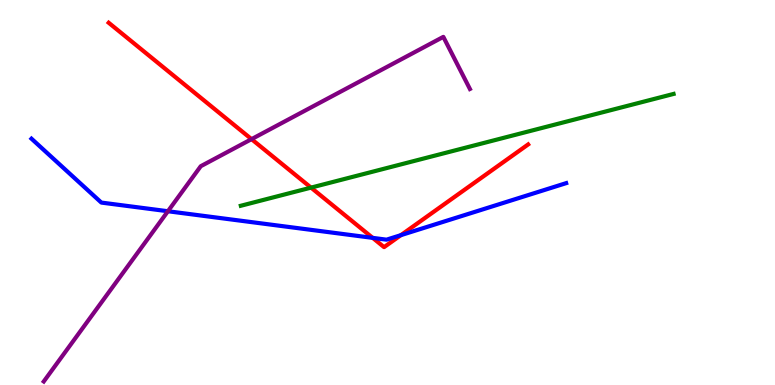[{'lines': ['blue', 'red'], 'intersections': [{'x': 4.81, 'y': 3.82}, {'x': 5.17, 'y': 3.89}]}, {'lines': ['green', 'red'], 'intersections': [{'x': 4.01, 'y': 5.13}]}, {'lines': ['purple', 'red'], 'intersections': [{'x': 3.25, 'y': 6.39}]}, {'lines': ['blue', 'green'], 'intersections': []}, {'lines': ['blue', 'purple'], 'intersections': [{'x': 2.17, 'y': 4.51}]}, {'lines': ['green', 'purple'], 'intersections': []}]